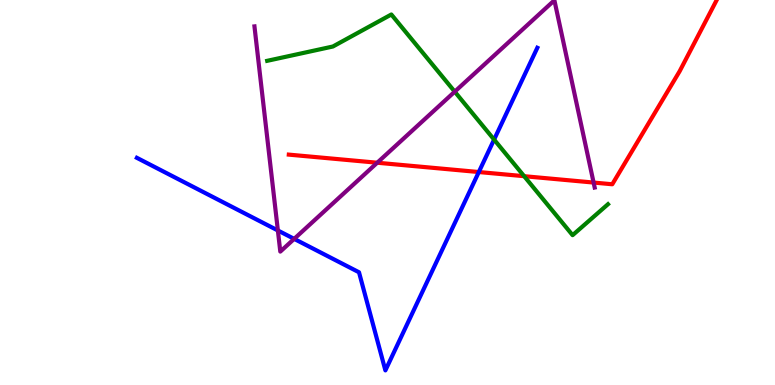[{'lines': ['blue', 'red'], 'intersections': [{'x': 6.18, 'y': 5.53}]}, {'lines': ['green', 'red'], 'intersections': [{'x': 6.76, 'y': 5.42}]}, {'lines': ['purple', 'red'], 'intersections': [{'x': 4.87, 'y': 5.77}, {'x': 7.66, 'y': 5.26}]}, {'lines': ['blue', 'green'], 'intersections': [{'x': 6.38, 'y': 6.37}]}, {'lines': ['blue', 'purple'], 'intersections': [{'x': 3.59, 'y': 4.01}, {'x': 3.8, 'y': 3.8}]}, {'lines': ['green', 'purple'], 'intersections': [{'x': 5.87, 'y': 7.62}]}]